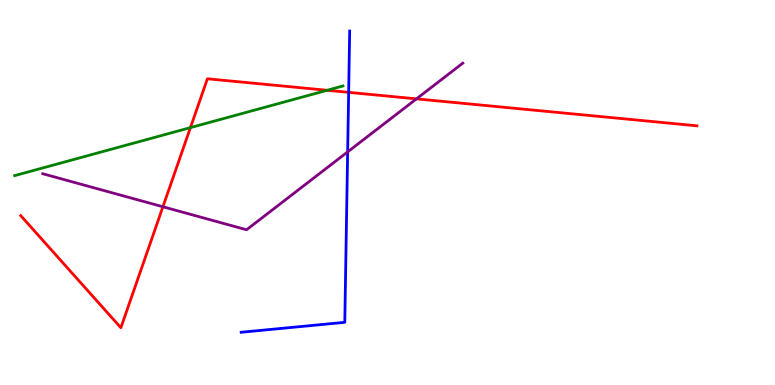[{'lines': ['blue', 'red'], 'intersections': [{'x': 4.5, 'y': 7.6}]}, {'lines': ['green', 'red'], 'intersections': [{'x': 2.46, 'y': 6.69}, {'x': 4.22, 'y': 7.65}]}, {'lines': ['purple', 'red'], 'intersections': [{'x': 2.1, 'y': 4.63}, {'x': 5.37, 'y': 7.43}]}, {'lines': ['blue', 'green'], 'intersections': []}, {'lines': ['blue', 'purple'], 'intersections': [{'x': 4.49, 'y': 6.05}]}, {'lines': ['green', 'purple'], 'intersections': []}]